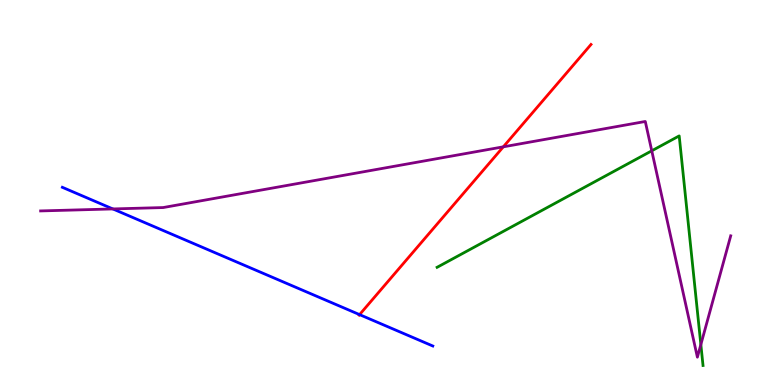[{'lines': ['blue', 'red'], 'intersections': [{'x': 4.64, 'y': 1.83}]}, {'lines': ['green', 'red'], 'intersections': []}, {'lines': ['purple', 'red'], 'intersections': [{'x': 6.49, 'y': 6.19}]}, {'lines': ['blue', 'green'], 'intersections': []}, {'lines': ['blue', 'purple'], 'intersections': [{'x': 1.46, 'y': 4.57}]}, {'lines': ['green', 'purple'], 'intersections': [{'x': 8.41, 'y': 6.08}, {'x': 9.04, 'y': 1.05}]}]